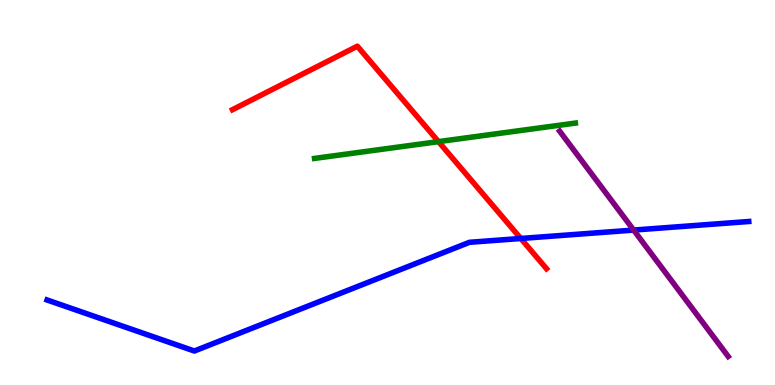[{'lines': ['blue', 'red'], 'intersections': [{'x': 6.72, 'y': 3.81}]}, {'lines': ['green', 'red'], 'intersections': [{'x': 5.66, 'y': 6.32}]}, {'lines': ['purple', 'red'], 'intersections': []}, {'lines': ['blue', 'green'], 'intersections': []}, {'lines': ['blue', 'purple'], 'intersections': [{'x': 8.18, 'y': 4.02}]}, {'lines': ['green', 'purple'], 'intersections': []}]